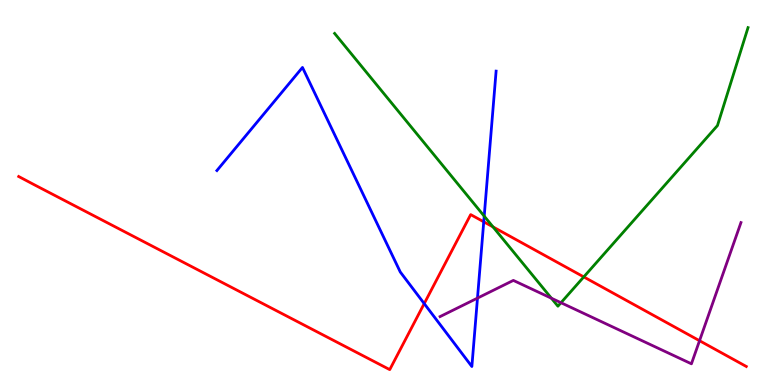[{'lines': ['blue', 'red'], 'intersections': [{'x': 5.47, 'y': 2.11}, {'x': 6.24, 'y': 4.24}]}, {'lines': ['green', 'red'], 'intersections': [{'x': 6.36, 'y': 4.11}, {'x': 7.53, 'y': 2.81}]}, {'lines': ['purple', 'red'], 'intersections': [{'x': 9.03, 'y': 1.15}]}, {'lines': ['blue', 'green'], 'intersections': [{'x': 6.25, 'y': 4.39}]}, {'lines': ['blue', 'purple'], 'intersections': [{'x': 6.16, 'y': 2.26}]}, {'lines': ['green', 'purple'], 'intersections': [{'x': 7.11, 'y': 2.25}, {'x': 7.24, 'y': 2.14}]}]